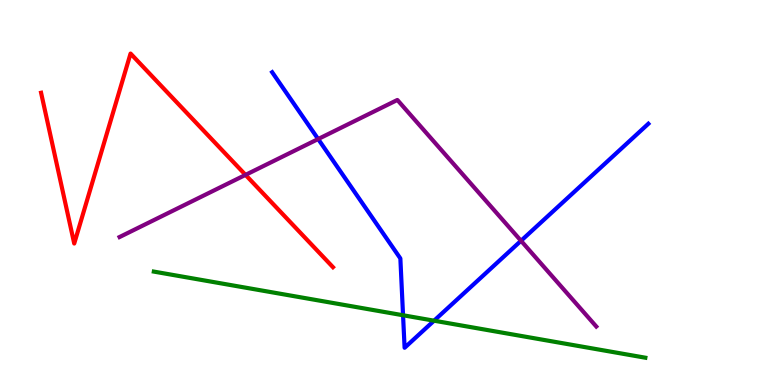[{'lines': ['blue', 'red'], 'intersections': []}, {'lines': ['green', 'red'], 'intersections': []}, {'lines': ['purple', 'red'], 'intersections': [{'x': 3.17, 'y': 5.46}]}, {'lines': ['blue', 'green'], 'intersections': [{'x': 5.2, 'y': 1.81}, {'x': 5.6, 'y': 1.67}]}, {'lines': ['blue', 'purple'], 'intersections': [{'x': 4.11, 'y': 6.39}, {'x': 6.72, 'y': 3.75}]}, {'lines': ['green', 'purple'], 'intersections': []}]